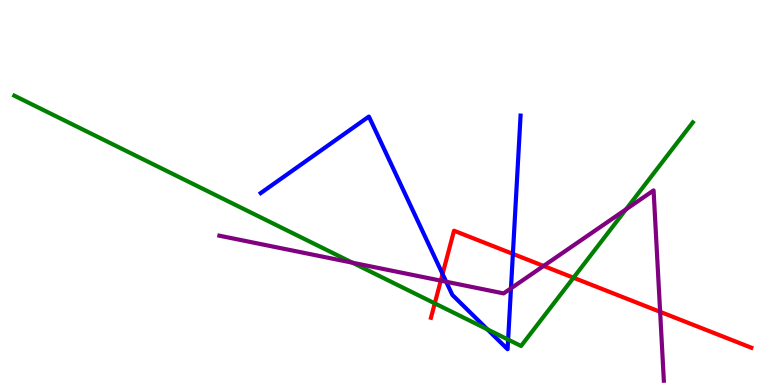[{'lines': ['blue', 'red'], 'intersections': [{'x': 5.71, 'y': 2.88}, {'x': 6.62, 'y': 3.41}]}, {'lines': ['green', 'red'], 'intersections': [{'x': 5.61, 'y': 2.12}, {'x': 7.4, 'y': 2.79}]}, {'lines': ['purple', 'red'], 'intersections': [{'x': 5.69, 'y': 2.71}, {'x': 7.01, 'y': 3.09}, {'x': 8.52, 'y': 1.9}]}, {'lines': ['blue', 'green'], 'intersections': [{'x': 6.29, 'y': 1.45}, {'x': 6.56, 'y': 1.18}]}, {'lines': ['blue', 'purple'], 'intersections': [{'x': 5.76, 'y': 2.68}, {'x': 6.59, 'y': 2.51}]}, {'lines': ['green', 'purple'], 'intersections': [{'x': 4.55, 'y': 3.18}, {'x': 8.08, 'y': 4.56}]}]